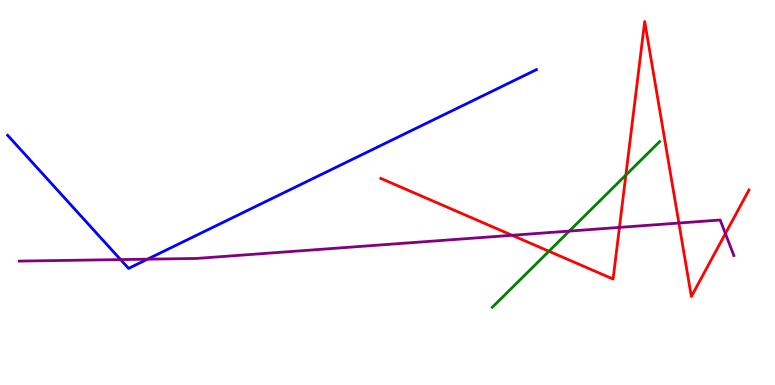[{'lines': ['blue', 'red'], 'intersections': []}, {'lines': ['green', 'red'], 'intersections': [{'x': 7.08, 'y': 3.47}, {'x': 8.08, 'y': 5.45}]}, {'lines': ['purple', 'red'], 'intersections': [{'x': 6.61, 'y': 3.89}, {'x': 7.99, 'y': 4.09}, {'x': 8.76, 'y': 4.21}, {'x': 9.36, 'y': 3.93}]}, {'lines': ['blue', 'green'], 'intersections': []}, {'lines': ['blue', 'purple'], 'intersections': [{'x': 1.56, 'y': 3.26}, {'x': 1.9, 'y': 3.27}]}, {'lines': ['green', 'purple'], 'intersections': [{'x': 7.35, 'y': 4.0}]}]